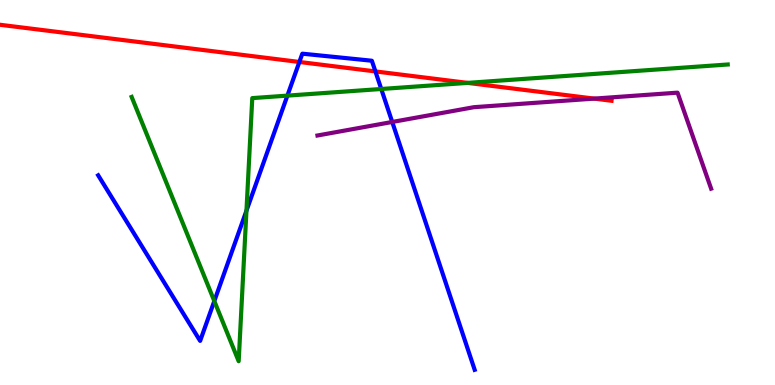[{'lines': ['blue', 'red'], 'intersections': [{'x': 3.86, 'y': 8.39}, {'x': 4.84, 'y': 8.14}]}, {'lines': ['green', 'red'], 'intersections': [{'x': 6.03, 'y': 7.85}]}, {'lines': ['purple', 'red'], 'intersections': [{'x': 7.67, 'y': 7.44}]}, {'lines': ['blue', 'green'], 'intersections': [{'x': 2.77, 'y': 2.18}, {'x': 3.18, 'y': 4.53}, {'x': 3.71, 'y': 7.52}, {'x': 4.92, 'y': 7.69}]}, {'lines': ['blue', 'purple'], 'intersections': [{'x': 5.06, 'y': 6.83}]}, {'lines': ['green', 'purple'], 'intersections': []}]